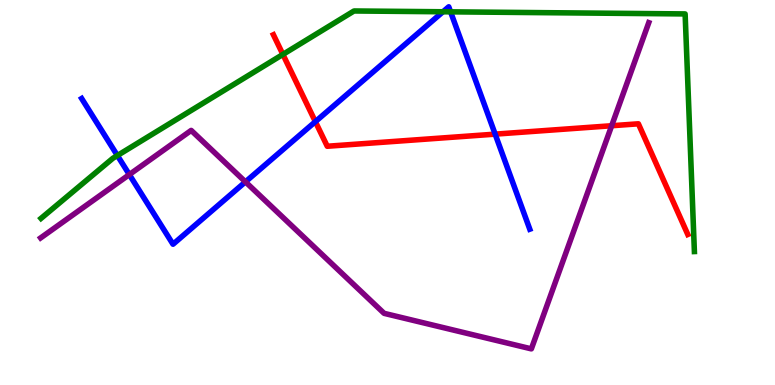[{'lines': ['blue', 'red'], 'intersections': [{'x': 4.07, 'y': 6.84}, {'x': 6.39, 'y': 6.52}]}, {'lines': ['green', 'red'], 'intersections': [{'x': 3.65, 'y': 8.59}]}, {'lines': ['purple', 'red'], 'intersections': [{'x': 7.89, 'y': 6.73}]}, {'lines': ['blue', 'green'], 'intersections': [{'x': 1.51, 'y': 5.96}, {'x': 5.72, 'y': 9.69}, {'x': 5.81, 'y': 9.69}]}, {'lines': ['blue', 'purple'], 'intersections': [{'x': 1.67, 'y': 5.47}, {'x': 3.17, 'y': 5.28}]}, {'lines': ['green', 'purple'], 'intersections': []}]